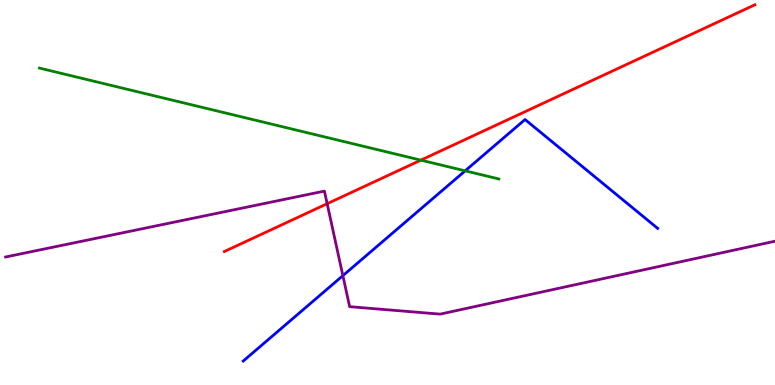[{'lines': ['blue', 'red'], 'intersections': []}, {'lines': ['green', 'red'], 'intersections': [{'x': 5.43, 'y': 5.84}]}, {'lines': ['purple', 'red'], 'intersections': [{'x': 4.22, 'y': 4.71}]}, {'lines': ['blue', 'green'], 'intersections': [{'x': 6.0, 'y': 5.56}]}, {'lines': ['blue', 'purple'], 'intersections': [{'x': 4.42, 'y': 2.84}]}, {'lines': ['green', 'purple'], 'intersections': []}]